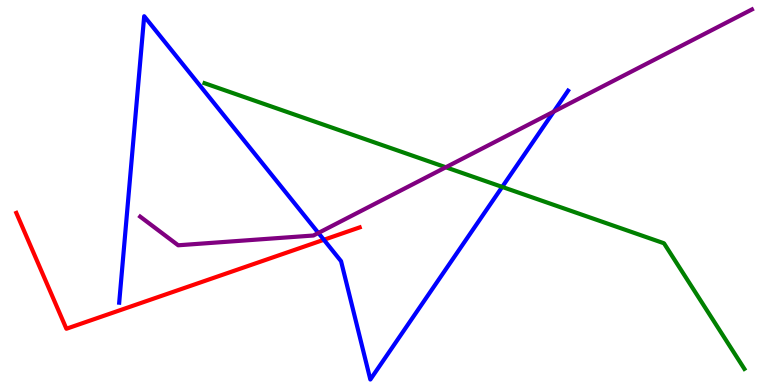[{'lines': ['blue', 'red'], 'intersections': [{'x': 4.18, 'y': 3.77}]}, {'lines': ['green', 'red'], 'intersections': []}, {'lines': ['purple', 'red'], 'intersections': []}, {'lines': ['blue', 'green'], 'intersections': [{'x': 6.48, 'y': 5.15}]}, {'lines': ['blue', 'purple'], 'intersections': [{'x': 4.11, 'y': 3.95}, {'x': 7.15, 'y': 7.1}]}, {'lines': ['green', 'purple'], 'intersections': [{'x': 5.75, 'y': 5.66}]}]